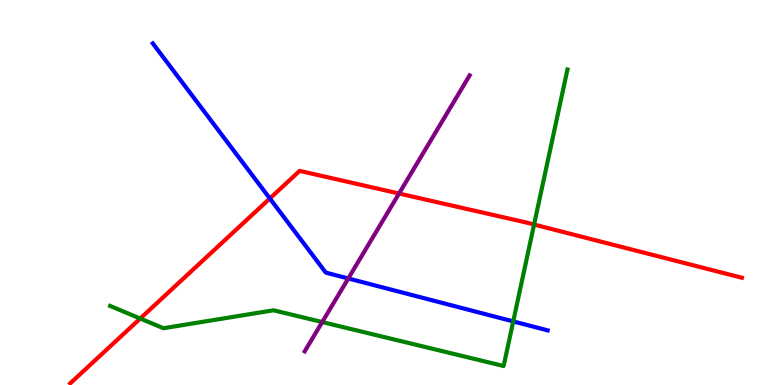[{'lines': ['blue', 'red'], 'intersections': [{'x': 3.48, 'y': 4.84}]}, {'lines': ['green', 'red'], 'intersections': [{'x': 1.81, 'y': 1.73}, {'x': 6.89, 'y': 4.17}]}, {'lines': ['purple', 'red'], 'intersections': [{'x': 5.15, 'y': 4.97}]}, {'lines': ['blue', 'green'], 'intersections': [{'x': 6.62, 'y': 1.65}]}, {'lines': ['blue', 'purple'], 'intersections': [{'x': 4.49, 'y': 2.77}]}, {'lines': ['green', 'purple'], 'intersections': [{'x': 4.16, 'y': 1.63}]}]